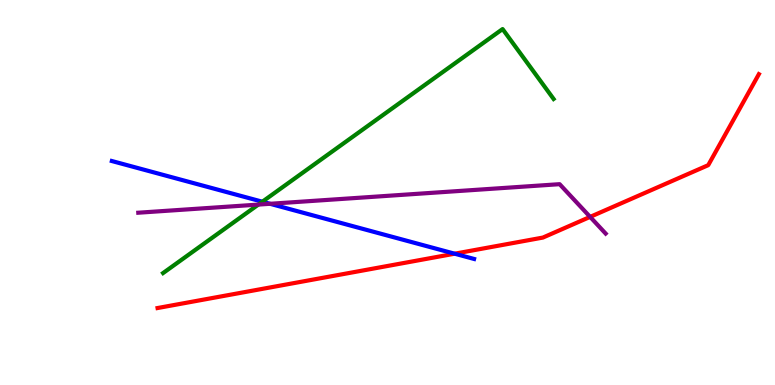[{'lines': ['blue', 'red'], 'intersections': [{'x': 5.87, 'y': 3.41}]}, {'lines': ['green', 'red'], 'intersections': []}, {'lines': ['purple', 'red'], 'intersections': [{'x': 7.61, 'y': 4.37}]}, {'lines': ['blue', 'green'], 'intersections': [{'x': 3.39, 'y': 4.76}]}, {'lines': ['blue', 'purple'], 'intersections': [{'x': 3.48, 'y': 4.71}]}, {'lines': ['green', 'purple'], 'intersections': [{'x': 3.33, 'y': 4.69}]}]